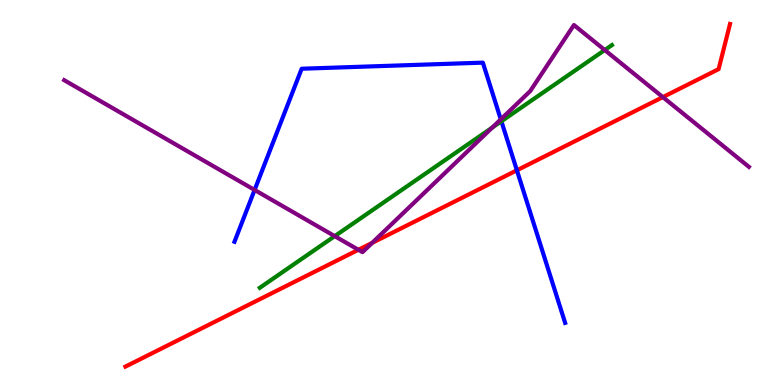[{'lines': ['blue', 'red'], 'intersections': [{'x': 6.67, 'y': 5.58}]}, {'lines': ['green', 'red'], 'intersections': []}, {'lines': ['purple', 'red'], 'intersections': [{'x': 4.62, 'y': 3.51}, {'x': 4.8, 'y': 3.69}, {'x': 8.55, 'y': 7.48}]}, {'lines': ['blue', 'green'], 'intersections': [{'x': 6.47, 'y': 6.85}]}, {'lines': ['blue', 'purple'], 'intersections': [{'x': 3.29, 'y': 5.07}, {'x': 6.46, 'y': 6.9}]}, {'lines': ['green', 'purple'], 'intersections': [{'x': 4.32, 'y': 3.87}, {'x': 6.35, 'y': 6.69}, {'x': 7.8, 'y': 8.7}]}]